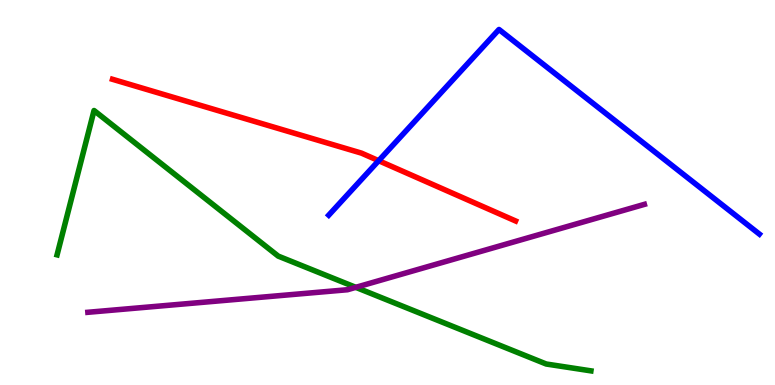[{'lines': ['blue', 'red'], 'intersections': [{'x': 4.89, 'y': 5.83}]}, {'lines': ['green', 'red'], 'intersections': []}, {'lines': ['purple', 'red'], 'intersections': []}, {'lines': ['blue', 'green'], 'intersections': []}, {'lines': ['blue', 'purple'], 'intersections': []}, {'lines': ['green', 'purple'], 'intersections': [{'x': 4.59, 'y': 2.54}]}]